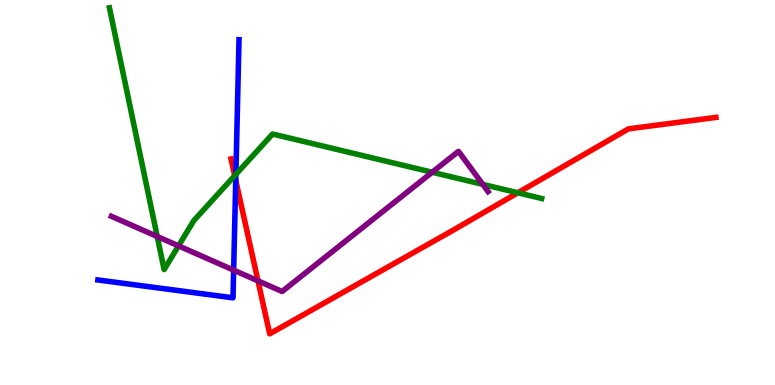[{'lines': ['blue', 'red'], 'intersections': [{'x': 3.04, 'y': 5.32}]}, {'lines': ['green', 'red'], 'intersections': [{'x': 3.03, 'y': 5.44}, {'x': 6.68, 'y': 4.99}]}, {'lines': ['purple', 'red'], 'intersections': [{'x': 3.33, 'y': 2.7}]}, {'lines': ['blue', 'green'], 'intersections': [{'x': 3.04, 'y': 5.47}]}, {'lines': ['blue', 'purple'], 'intersections': [{'x': 3.01, 'y': 2.98}]}, {'lines': ['green', 'purple'], 'intersections': [{'x': 2.03, 'y': 3.86}, {'x': 2.3, 'y': 3.61}, {'x': 5.58, 'y': 5.53}, {'x': 6.23, 'y': 5.21}]}]